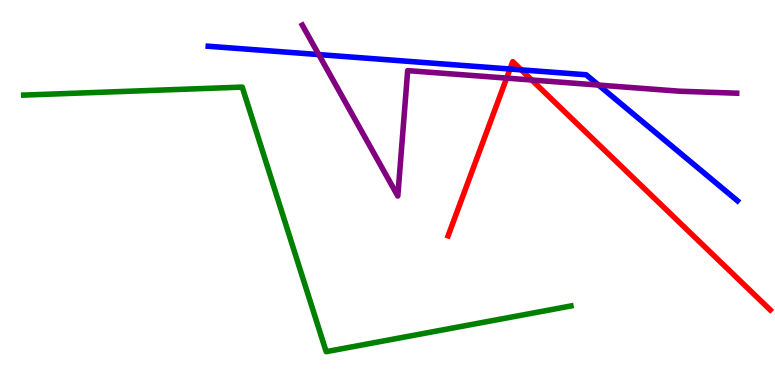[{'lines': ['blue', 'red'], 'intersections': [{'x': 6.58, 'y': 8.21}, {'x': 6.73, 'y': 8.19}]}, {'lines': ['green', 'red'], 'intersections': []}, {'lines': ['purple', 'red'], 'intersections': [{'x': 6.54, 'y': 7.97}, {'x': 6.86, 'y': 7.92}]}, {'lines': ['blue', 'green'], 'intersections': []}, {'lines': ['blue', 'purple'], 'intersections': [{'x': 4.11, 'y': 8.58}, {'x': 7.72, 'y': 7.79}]}, {'lines': ['green', 'purple'], 'intersections': []}]